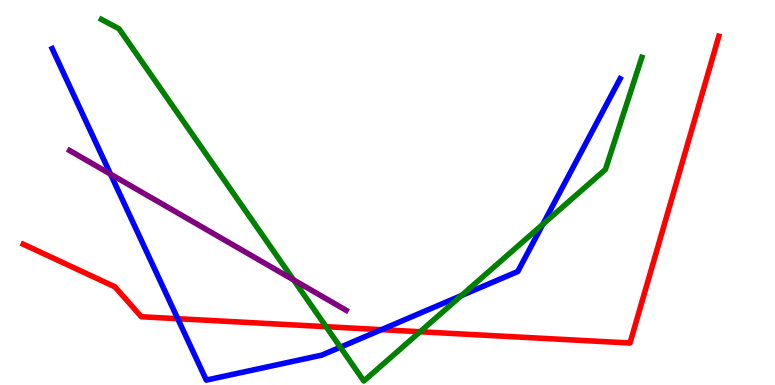[{'lines': ['blue', 'red'], 'intersections': [{'x': 2.29, 'y': 1.72}, {'x': 4.92, 'y': 1.44}]}, {'lines': ['green', 'red'], 'intersections': [{'x': 4.21, 'y': 1.51}, {'x': 5.42, 'y': 1.38}]}, {'lines': ['purple', 'red'], 'intersections': []}, {'lines': ['blue', 'green'], 'intersections': [{'x': 4.39, 'y': 0.982}, {'x': 5.95, 'y': 2.32}, {'x': 7.0, 'y': 4.18}]}, {'lines': ['blue', 'purple'], 'intersections': [{'x': 1.43, 'y': 5.48}]}, {'lines': ['green', 'purple'], 'intersections': [{'x': 3.79, 'y': 2.73}]}]